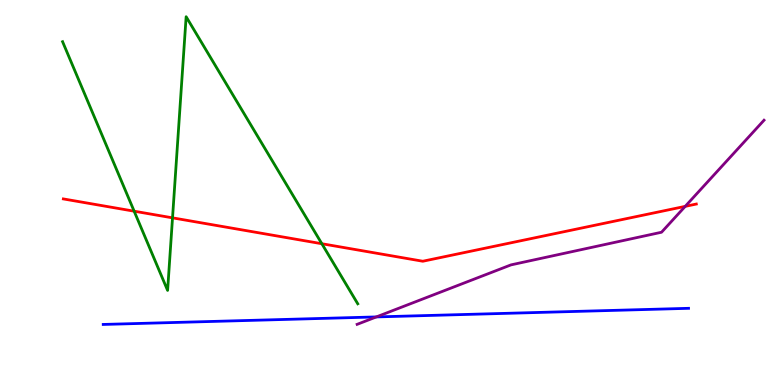[{'lines': ['blue', 'red'], 'intersections': []}, {'lines': ['green', 'red'], 'intersections': [{'x': 1.73, 'y': 4.51}, {'x': 2.23, 'y': 4.34}, {'x': 4.15, 'y': 3.67}]}, {'lines': ['purple', 'red'], 'intersections': [{'x': 8.84, 'y': 4.64}]}, {'lines': ['blue', 'green'], 'intersections': []}, {'lines': ['blue', 'purple'], 'intersections': [{'x': 4.86, 'y': 1.77}]}, {'lines': ['green', 'purple'], 'intersections': []}]